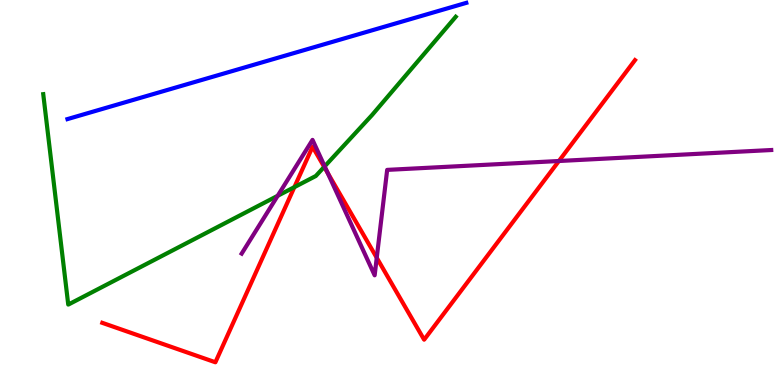[{'lines': ['blue', 'red'], 'intersections': []}, {'lines': ['green', 'red'], 'intersections': [{'x': 3.8, 'y': 5.14}, {'x': 4.18, 'y': 5.67}]}, {'lines': ['purple', 'red'], 'intersections': [{'x': 4.23, 'y': 5.51}, {'x': 4.86, 'y': 3.3}, {'x': 7.21, 'y': 5.82}]}, {'lines': ['blue', 'green'], 'intersections': []}, {'lines': ['blue', 'purple'], 'intersections': []}, {'lines': ['green', 'purple'], 'intersections': [{'x': 3.58, 'y': 4.91}, {'x': 4.19, 'y': 5.68}]}]